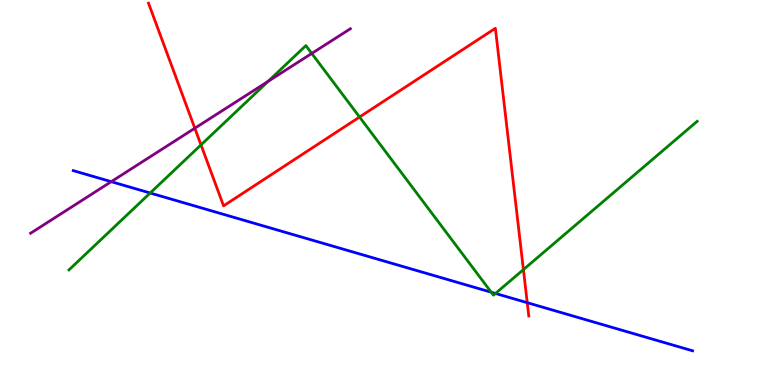[{'lines': ['blue', 'red'], 'intersections': [{'x': 6.8, 'y': 2.14}]}, {'lines': ['green', 'red'], 'intersections': [{'x': 2.59, 'y': 6.24}, {'x': 4.64, 'y': 6.96}, {'x': 6.75, 'y': 3.0}]}, {'lines': ['purple', 'red'], 'intersections': [{'x': 2.51, 'y': 6.67}]}, {'lines': ['blue', 'green'], 'intersections': [{'x': 1.94, 'y': 4.99}, {'x': 6.34, 'y': 2.41}, {'x': 6.39, 'y': 2.38}]}, {'lines': ['blue', 'purple'], 'intersections': [{'x': 1.44, 'y': 5.28}]}, {'lines': ['green', 'purple'], 'intersections': [{'x': 3.46, 'y': 7.89}, {'x': 4.02, 'y': 8.61}]}]